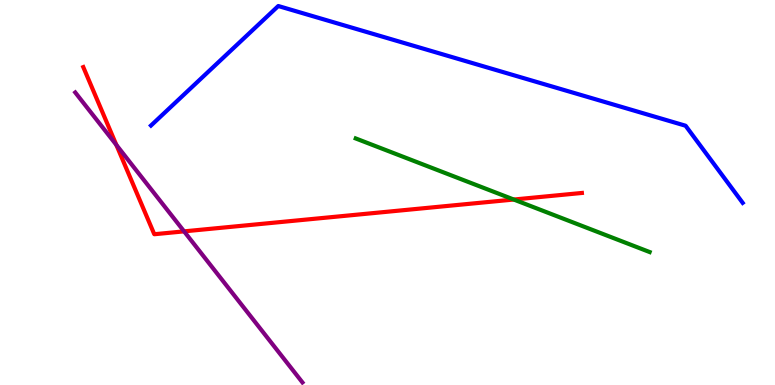[{'lines': ['blue', 'red'], 'intersections': []}, {'lines': ['green', 'red'], 'intersections': [{'x': 6.63, 'y': 4.82}]}, {'lines': ['purple', 'red'], 'intersections': [{'x': 1.5, 'y': 6.24}, {'x': 2.38, 'y': 3.99}]}, {'lines': ['blue', 'green'], 'intersections': []}, {'lines': ['blue', 'purple'], 'intersections': []}, {'lines': ['green', 'purple'], 'intersections': []}]